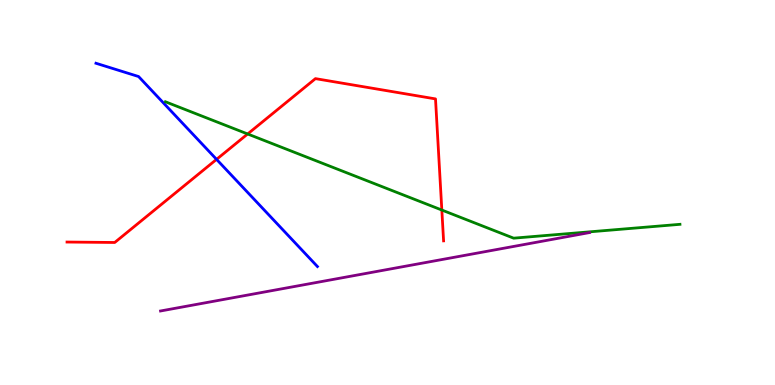[{'lines': ['blue', 'red'], 'intersections': [{'x': 2.79, 'y': 5.86}]}, {'lines': ['green', 'red'], 'intersections': [{'x': 3.2, 'y': 6.52}, {'x': 5.7, 'y': 4.54}]}, {'lines': ['purple', 'red'], 'intersections': []}, {'lines': ['blue', 'green'], 'intersections': []}, {'lines': ['blue', 'purple'], 'intersections': []}, {'lines': ['green', 'purple'], 'intersections': []}]